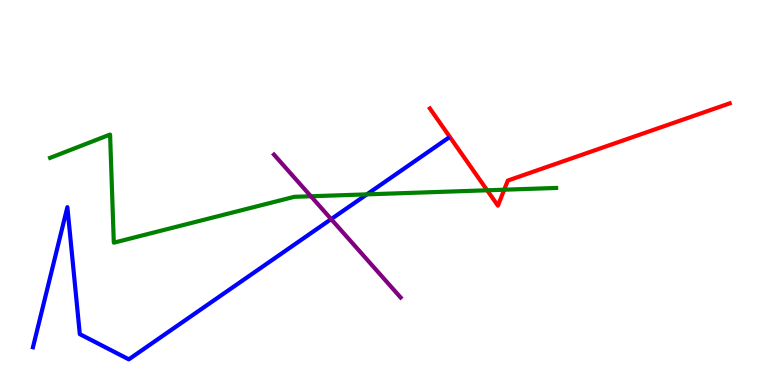[{'lines': ['blue', 'red'], 'intersections': []}, {'lines': ['green', 'red'], 'intersections': [{'x': 6.29, 'y': 5.06}, {'x': 6.51, 'y': 5.07}]}, {'lines': ['purple', 'red'], 'intersections': []}, {'lines': ['blue', 'green'], 'intersections': [{'x': 4.73, 'y': 4.95}]}, {'lines': ['blue', 'purple'], 'intersections': [{'x': 4.27, 'y': 4.31}]}, {'lines': ['green', 'purple'], 'intersections': [{'x': 4.01, 'y': 4.9}]}]